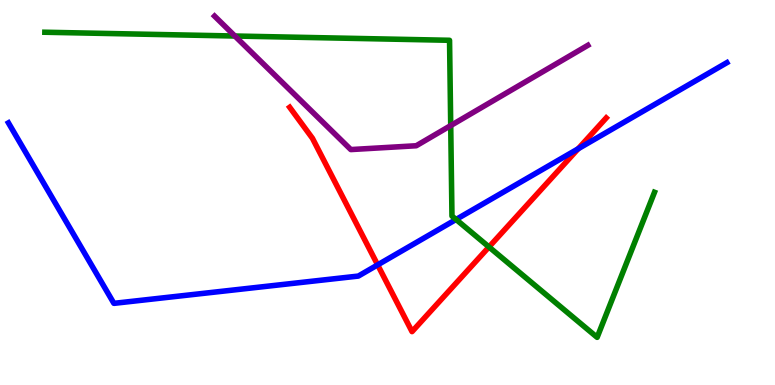[{'lines': ['blue', 'red'], 'intersections': [{'x': 4.87, 'y': 3.12}, {'x': 7.46, 'y': 6.14}]}, {'lines': ['green', 'red'], 'intersections': [{'x': 6.31, 'y': 3.59}]}, {'lines': ['purple', 'red'], 'intersections': []}, {'lines': ['blue', 'green'], 'intersections': [{'x': 5.88, 'y': 4.3}]}, {'lines': ['blue', 'purple'], 'intersections': []}, {'lines': ['green', 'purple'], 'intersections': [{'x': 3.03, 'y': 9.06}, {'x': 5.82, 'y': 6.74}]}]